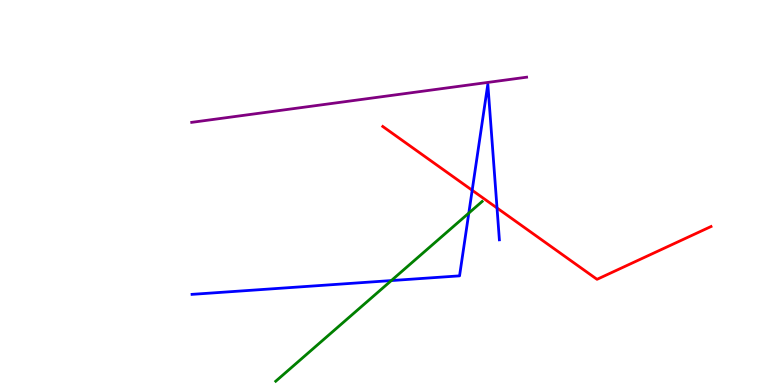[{'lines': ['blue', 'red'], 'intersections': [{'x': 6.09, 'y': 5.06}, {'x': 6.41, 'y': 4.6}]}, {'lines': ['green', 'red'], 'intersections': []}, {'lines': ['purple', 'red'], 'intersections': []}, {'lines': ['blue', 'green'], 'intersections': [{'x': 5.05, 'y': 2.71}, {'x': 6.05, 'y': 4.47}]}, {'lines': ['blue', 'purple'], 'intersections': []}, {'lines': ['green', 'purple'], 'intersections': []}]